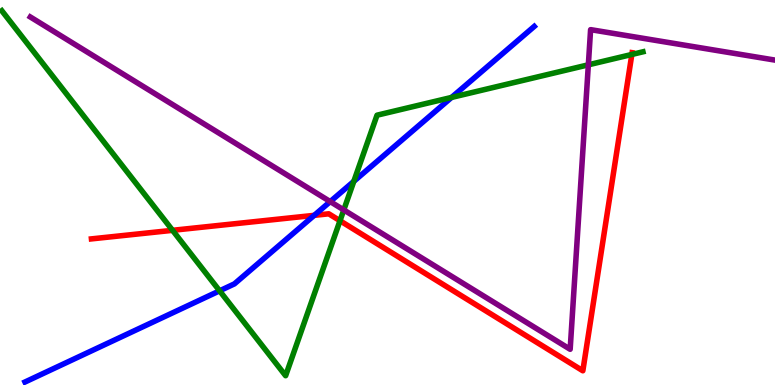[{'lines': ['blue', 'red'], 'intersections': [{'x': 4.05, 'y': 4.41}]}, {'lines': ['green', 'red'], 'intersections': [{'x': 2.23, 'y': 4.02}, {'x': 4.39, 'y': 4.27}, {'x': 8.15, 'y': 8.59}]}, {'lines': ['purple', 'red'], 'intersections': []}, {'lines': ['blue', 'green'], 'intersections': [{'x': 2.83, 'y': 2.45}, {'x': 4.57, 'y': 5.29}, {'x': 5.83, 'y': 7.47}]}, {'lines': ['blue', 'purple'], 'intersections': [{'x': 4.26, 'y': 4.76}]}, {'lines': ['green', 'purple'], 'intersections': [{'x': 4.44, 'y': 4.55}, {'x': 7.59, 'y': 8.32}]}]